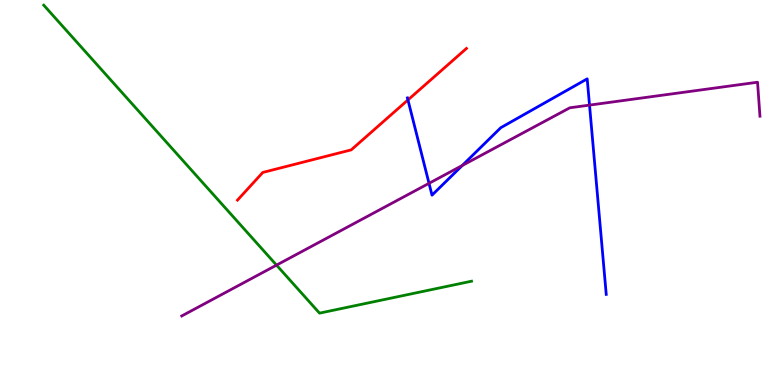[{'lines': ['blue', 'red'], 'intersections': [{'x': 5.26, 'y': 7.4}]}, {'lines': ['green', 'red'], 'intersections': []}, {'lines': ['purple', 'red'], 'intersections': []}, {'lines': ['blue', 'green'], 'intersections': []}, {'lines': ['blue', 'purple'], 'intersections': [{'x': 5.54, 'y': 5.24}, {'x': 5.96, 'y': 5.7}, {'x': 7.61, 'y': 7.27}]}, {'lines': ['green', 'purple'], 'intersections': [{'x': 3.57, 'y': 3.11}]}]